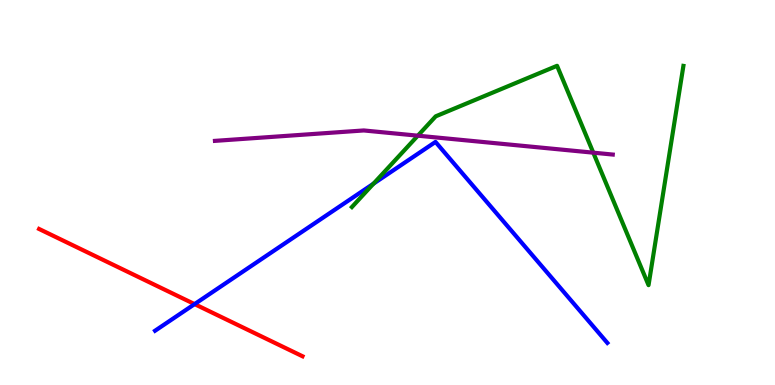[{'lines': ['blue', 'red'], 'intersections': [{'x': 2.51, 'y': 2.1}]}, {'lines': ['green', 'red'], 'intersections': []}, {'lines': ['purple', 'red'], 'intersections': []}, {'lines': ['blue', 'green'], 'intersections': [{'x': 4.82, 'y': 5.23}]}, {'lines': ['blue', 'purple'], 'intersections': []}, {'lines': ['green', 'purple'], 'intersections': [{'x': 5.39, 'y': 6.48}, {'x': 7.66, 'y': 6.03}]}]